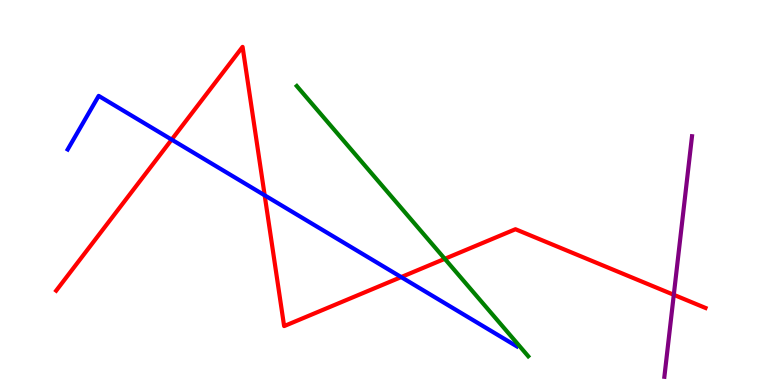[{'lines': ['blue', 'red'], 'intersections': [{'x': 2.22, 'y': 6.37}, {'x': 3.42, 'y': 4.93}, {'x': 5.18, 'y': 2.8}]}, {'lines': ['green', 'red'], 'intersections': [{'x': 5.74, 'y': 3.28}]}, {'lines': ['purple', 'red'], 'intersections': [{'x': 8.69, 'y': 2.34}]}, {'lines': ['blue', 'green'], 'intersections': []}, {'lines': ['blue', 'purple'], 'intersections': []}, {'lines': ['green', 'purple'], 'intersections': []}]